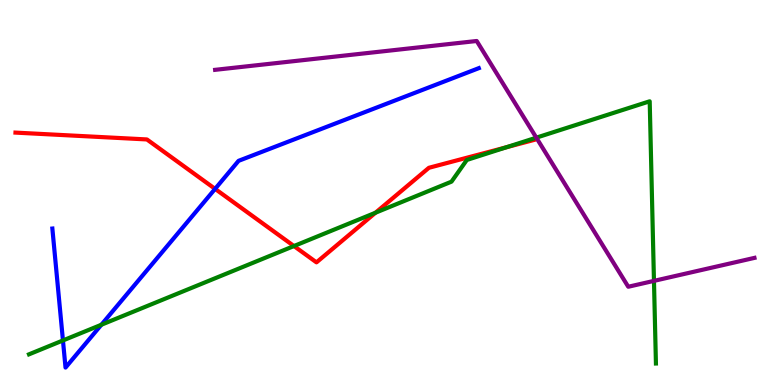[{'lines': ['blue', 'red'], 'intersections': [{'x': 2.78, 'y': 5.09}]}, {'lines': ['green', 'red'], 'intersections': [{'x': 3.79, 'y': 3.61}, {'x': 4.85, 'y': 4.47}, {'x': 6.53, 'y': 6.18}]}, {'lines': ['purple', 'red'], 'intersections': []}, {'lines': ['blue', 'green'], 'intersections': [{'x': 0.812, 'y': 1.16}, {'x': 1.31, 'y': 1.56}]}, {'lines': ['blue', 'purple'], 'intersections': []}, {'lines': ['green', 'purple'], 'intersections': [{'x': 6.92, 'y': 6.42}, {'x': 8.44, 'y': 2.7}]}]